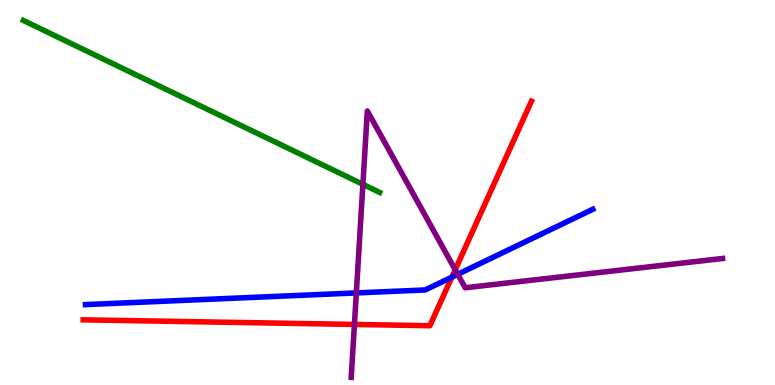[{'lines': ['blue', 'red'], 'intersections': [{'x': 5.83, 'y': 2.8}]}, {'lines': ['green', 'red'], 'intersections': []}, {'lines': ['purple', 'red'], 'intersections': [{'x': 4.57, 'y': 1.57}, {'x': 5.87, 'y': 2.99}]}, {'lines': ['blue', 'green'], 'intersections': []}, {'lines': ['blue', 'purple'], 'intersections': [{'x': 4.6, 'y': 2.39}, {'x': 5.91, 'y': 2.88}]}, {'lines': ['green', 'purple'], 'intersections': [{'x': 4.68, 'y': 5.21}]}]